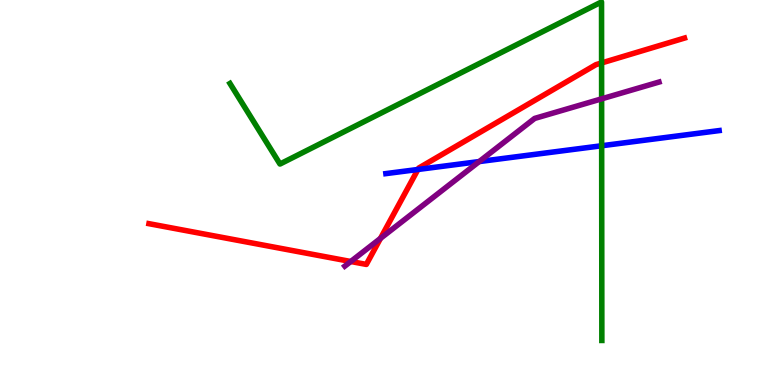[{'lines': ['blue', 'red'], 'intersections': [{'x': 5.39, 'y': 5.6}]}, {'lines': ['green', 'red'], 'intersections': [{'x': 7.76, 'y': 8.36}]}, {'lines': ['purple', 'red'], 'intersections': [{'x': 4.53, 'y': 3.21}, {'x': 4.91, 'y': 3.81}]}, {'lines': ['blue', 'green'], 'intersections': [{'x': 7.76, 'y': 6.21}]}, {'lines': ['blue', 'purple'], 'intersections': [{'x': 6.18, 'y': 5.8}]}, {'lines': ['green', 'purple'], 'intersections': [{'x': 7.76, 'y': 7.43}]}]